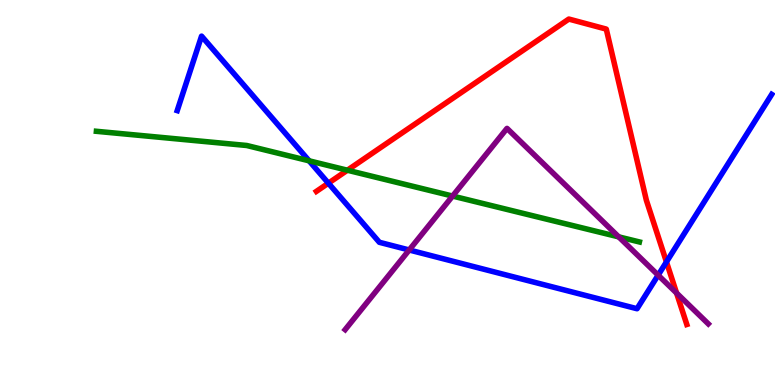[{'lines': ['blue', 'red'], 'intersections': [{'x': 4.24, 'y': 5.24}, {'x': 8.6, 'y': 3.2}]}, {'lines': ['green', 'red'], 'intersections': [{'x': 4.48, 'y': 5.58}]}, {'lines': ['purple', 'red'], 'intersections': [{'x': 8.73, 'y': 2.39}]}, {'lines': ['blue', 'green'], 'intersections': [{'x': 3.99, 'y': 5.82}]}, {'lines': ['blue', 'purple'], 'intersections': [{'x': 5.28, 'y': 3.51}, {'x': 8.49, 'y': 2.85}]}, {'lines': ['green', 'purple'], 'intersections': [{'x': 5.84, 'y': 4.91}, {'x': 7.98, 'y': 3.85}]}]